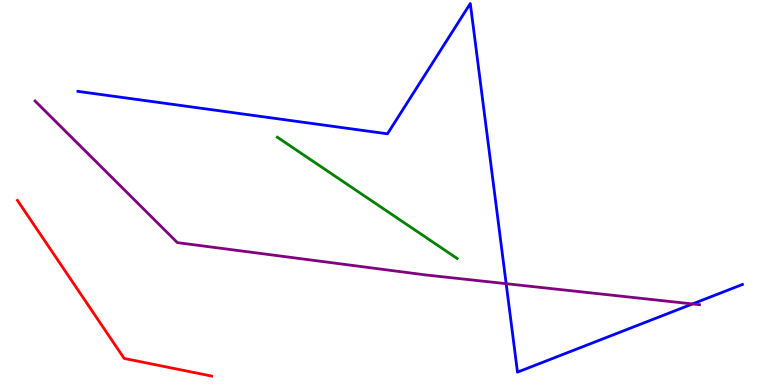[{'lines': ['blue', 'red'], 'intersections': []}, {'lines': ['green', 'red'], 'intersections': []}, {'lines': ['purple', 'red'], 'intersections': []}, {'lines': ['blue', 'green'], 'intersections': []}, {'lines': ['blue', 'purple'], 'intersections': [{'x': 6.53, 'y': 2.63}, {'x': 8.94, 'y': 2.11}]}, {'lines': ['green', 'purple'], 'intersections': []}]